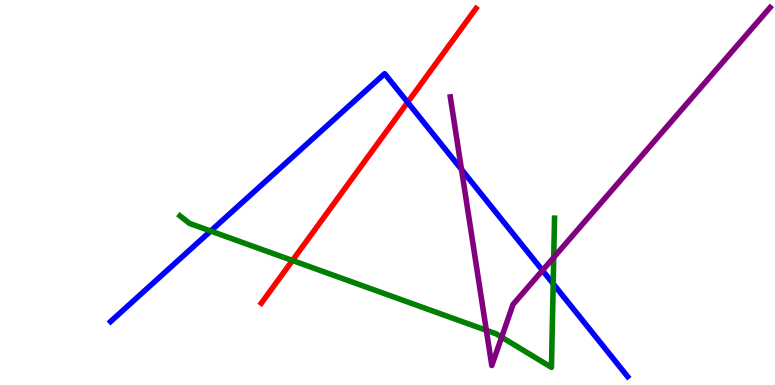[{'lines': ['blue', 'red'], 'intersections': [{'x': 5.26, 'y': 7.34}]}, {'lines': ['green', 'red'], 'intersections': [{'x': 3.77, 'y': 3.23}]}, {'lines': ['purple', 'red'], 'intersections': []}, {'lines': ['blue', 'green'], 'intersections': [{'x': 2.72, 'y': 4.0}, {'x': 7.14, 'y': 2.63}]}, {'lines': ['blue', 'purple'], 'intersections': [{'x': 5.95, 'y': 5.6}, {'x': 7.0, 'y': 2.98}]}, {'lines': ['green', 'purple'], 'intersections': [{'x': 6.28, 'y': 1.42}, {'x': 6.47, 'y': 1.24}, {'x': 7.14, 'y': 3.31}]}]